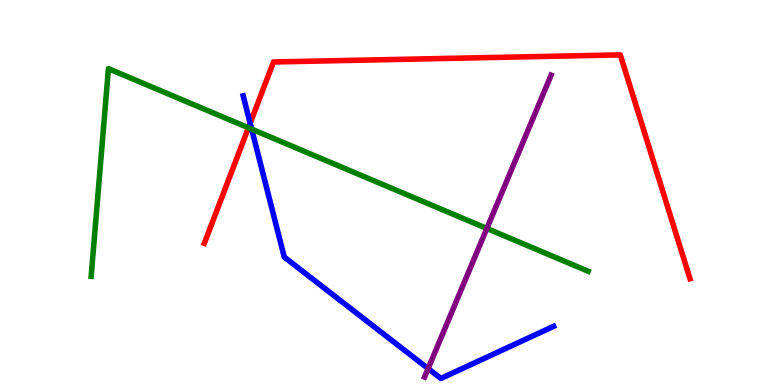[{'lines': ['blue', 'red'], 'intersections': [{'x': 3.23, 'y': 6.8}]}, {'lines': ['green', 'red'], 'intersections': [{'x': 3.21, 'y': 6.68}]}, {'lines': ['purple', 'red'], 'intersections': []}, {'lines': ['blue', 'green'], 'intersections': [{'x': 3.25, 'y': 6.65}]}, {'lines': ['blue', 'purple'], 'intersections': [{'x': 5.52, 'y': 0.427}]}, {'lines': ['green', 'purple'], 'intersections': [{'x': 6.28, 'y': 4.07}]}]